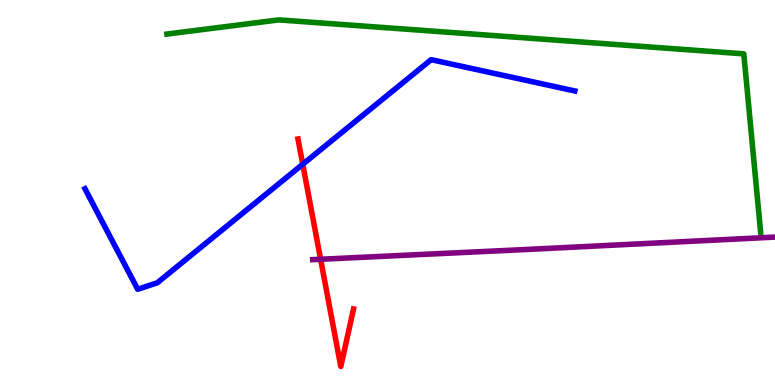[{'lines': ['blue', 'red'], 'intersections': [{'x': 3.91, 'y': 5.73}]}, {'lines': ['green', 'red'], 'intersections': []}, {'lines': ['purple', 'red'], 'intersections': [{'x': 4.14, 'y': 3.27}]}, {'lines': ['blue', 'green'], 'intersections': []}, {'lines': ['blue', 'purple'], 'intersections': []}, {'lines': ['green', 'purple'], 'intersections': []}]